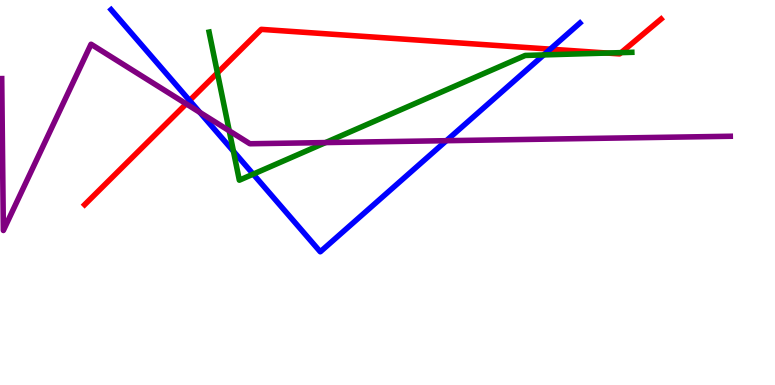[{'lines': ['blue', 'red'], 'intersections': [{'x': 2.45, 'y': 7.39}, {'x': 7.1, 'y': 8.72}]}, {'lines': ['green', 'red'], 'intersections': [{'x': 2.81, 'y': 8.11}, {'x': 7.83, 'y': 8.62}, {'x': 8.01, 'y': 8.63}]}, {'lines': ['purple', 'red'], 'intersections': [{'x': 2.4, 'y': 7.3}]}, {'lines': ['blue', 'green'], 'intersections': [{'x': 3.01, 'y': 6.07}, {'x': 3.27, 'y': 5.48}, {'x': 7.02, 'y': 8.57}]}, {'lines': ['blue', 'purple'], 'intersections': [{'x': 2.58, 'y': 7.08}, {'x': 5.76, 'y': 6.35}]}, {'lines': ['green', 'purple'], 'intersections': [{'x': 2.96, 'y': 6.6}, {'x': 4.2, 'y': 6.3}]}]